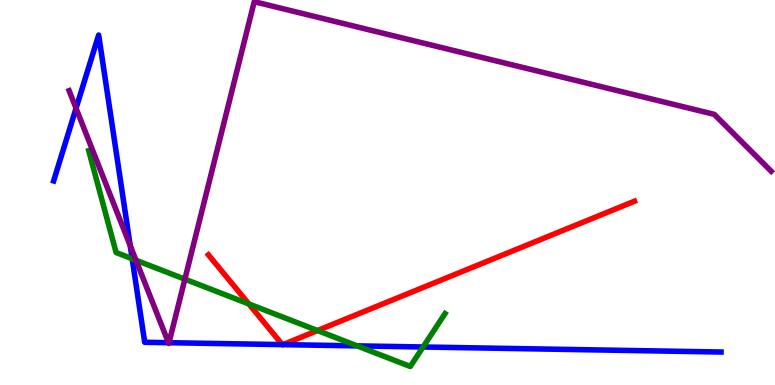[{'lines': ['blue', 'red'], 'intersections': [{'x': 3.64, 'y': 1.05}, {'x': 3.65, 'y': 1.05}]}, {'lines': ['green', 'red'], 'intersections': [{'x': 3.21, 'y': 2.11}, {'x': 4.1, 'y': 1.41}]}, {'lines': ['purple', 'red'], 'intersections': []}, {'lines': ['blue', 'green'], 'intersections': [{'x': 1.71, 'y': 3.28}, {'x': 4.61, 'y': 1.02}, {'x': 5.46, 'y': 0.987}]}, {'lines': ['blue', 'purple'], 'intersections': [{'x': 0.981, 'y': 7.19}, {'x': 1.68, 'y': 3.62}, {'x': 2.17, 'y': 1.1}, {'x': 2.18, 'y': 1.1}]}, {'lines': ['green', 'purple'], 'intersections': [{'x': 1.75, 'y': 3.24}, {'x': 2.39, 'y': 2.75}]}]